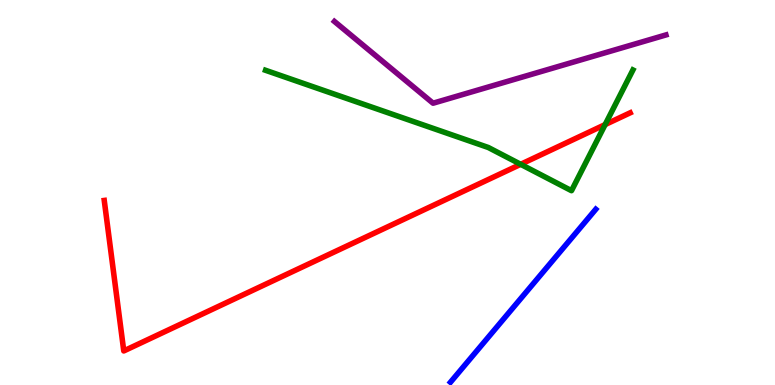[{'lines': ['blue', 'red'], 'intersections': []}, {'lines': ['green', 'red'], 'intersections': [{'x': 6.72, 'y': 5.73}, {'x': 7.81, 'y': 6.76}]}, {'lines': ['purple', 'red'], 'intersections': []}, {'lines': ['blue', 'green'], 'intersections': []}, {'lines': ['blue', 'purple'], 'intersections': []}, {'lines': ['green', 'purple'], 'intersections': []}]